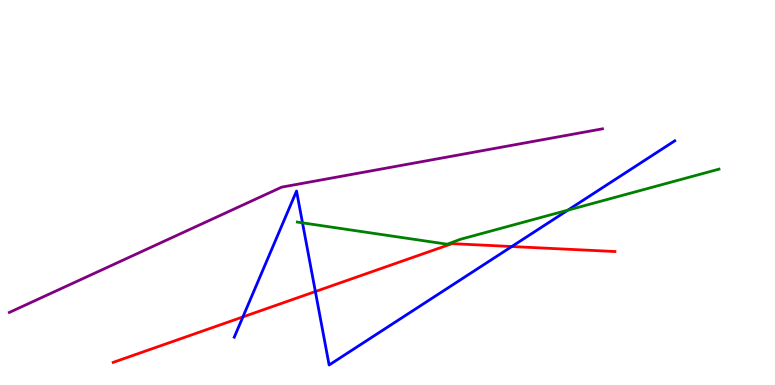[{'lines': ['blue', 'red'], 'intersections': [{'x': 3.13, 'y': 1.77}, {'x': 4.07, 'y': 2.43}, {'x': 6.6, 'y': 3.6}]}, {'lines': ['green', 'red'], 'intersections': []}, {'lines': ['purple', 'red'], 'intersections': []}, {'lines': ['blue', 'green'], 'intersections': [{'x': 3.9, 'y': 4.21}, {'x': 7.33, 'y': 4.54}]}, {'lines': ['blue', 'purple'], 'intersections': []}, {'lines': ['green', 'purple'], 'intersections': []}]